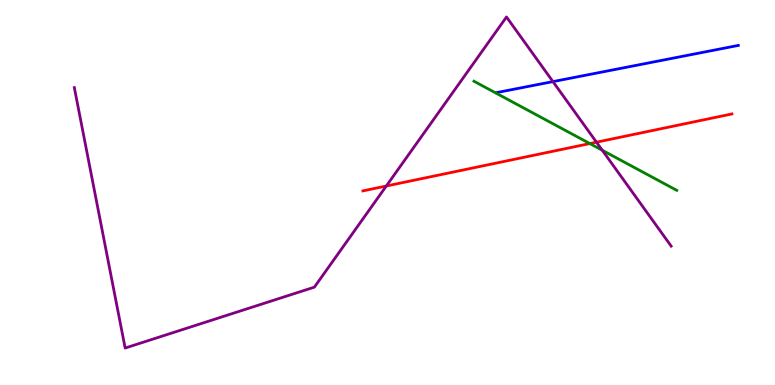[{'lines': ['blue', 'red'], 'intersections': []}, {'lines': ['green', 'red'], 'intersections': [{'x': 7.61, 'y': 6.27}]}, {'lines': ['purple', 'red'], 'intersections': [{'x': 4.98, 'y': 5.17}, {'x': 7.7, 'y': 6.31}]}, {'lines': ['blue', 'green'], 'intersections': []}, {'lines': ['blue', 'purple'], 'intersections': [{'x': 7.13, 'y': 7.88}]}, {'lines': ['green', 'purple'], 'intersections': [{'x': 7.77, 'y': 6.1}]}]